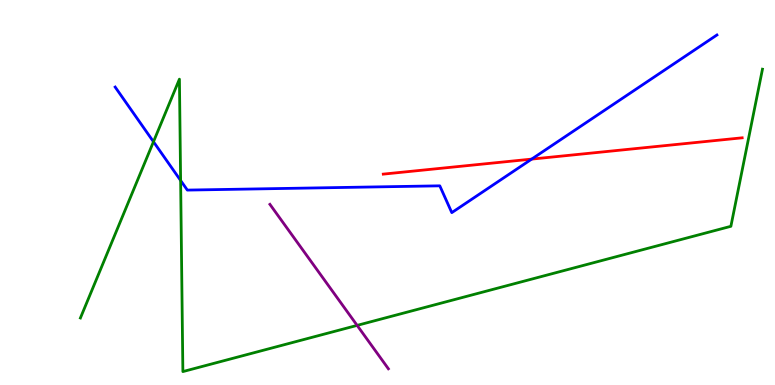[{'lines': ['blue', 'red'], 'intersections': [{'x': 6.86, 'y': 5.87}]}, {'lines': ['green', 'red'], 'intersections': []}, {'lines': ['purple', 'red'], 'intersections': []}, {'lines': ['blue', 'green'], 'intersections': [{'x': 1.98, 'y': 6.32}, {'x': 2.33, 'y': 5.31}]}, {'lines': ['blue', 'purple'], 'intersections': []}, {'lines': ['green', 'purple'], 'intersections': [{'x': 4.61, 'y': 1.55}]}]